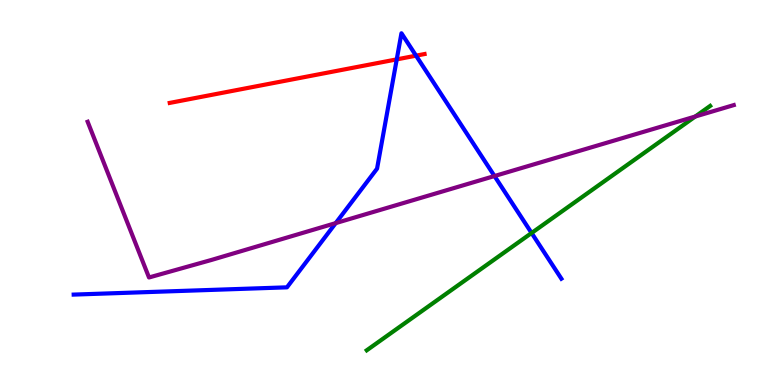[{'lines': ['blue', 'red'], 'intersections': [{'x': 5.12, 'y': 8.46}, {'x': 5.37, 'y': 8.55}]}, {'lines': ['green', 'red'], 'intersections': []}, {'lines': ['purple', 'red'], 'intersections': []}, {'lines': ['blue', 'green'], 'intersections': [{'x': 6.86, 'y': 3.95}]}, {'lines': ['blue', 'purple'], 'intersections': [{'x': 4.33, 'y': 4.2}, {'x': 6.38, 'y': 5.43}]}, {'lines': ['green', 'purple'], 'intersections': [{'x': 8.97, 'y': 6.97}]}]